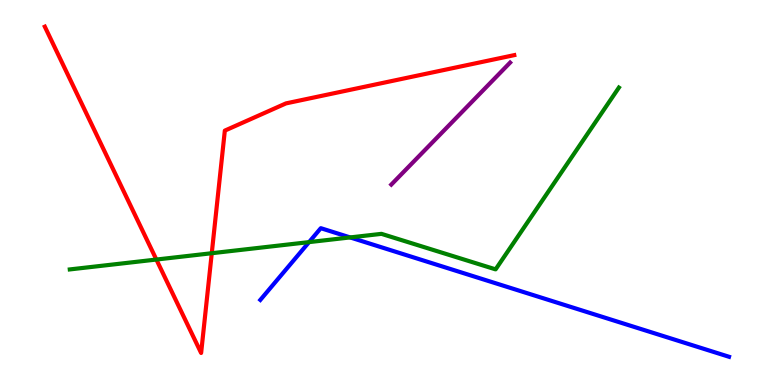[{'lines': ['blue', 'red'], 'intersections': []}, {'lines': ['green', 'red'], 'intersections': [{'x': 2.02, 'y': 3.26}, {'x': 2.73, 'y': 3.42}]}, {'lines': ['purple', 'red'], 'intersections': []}, {'lines': ['blue', 'green'], 'intersections': [{'x': 3.99, 'y': 3.71}, {'x': 4.52, 'y': 3.83}]}, {'lines': ['blue', 'purple'], 'intersections': []}, {'lines': ['green', 'purple'], 'intersections': []}]